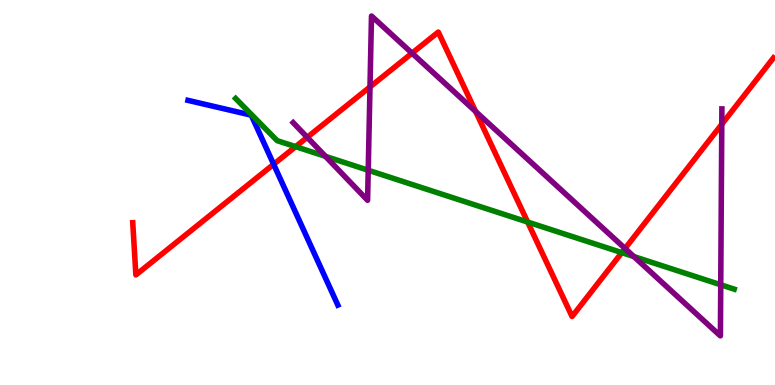[{'lines': ['blue', 'red'], 'intersections': [{'x': 3.53, 'y': 5.73}]}, {'lines': ['green', 'red'], 'intersections': [{'x': 3.81, 'y': 6.19}, {'x': 6.81, 'y': 4.23}, {'x': 8.02, 'y': 3.44}]}, {'lines': ['purple', 'red'], 'intersections': [{'x': 3.96, 'y': 6.43}, {'x': 4.77, 'y': 7.74}, {'x': 5.32, 'y': 8.62}, {'x': 6.14, 'y': 7.1}, {'x': 8.07, 'y': 3.55}, {'x': 9.31, 'y': 6.77}]}, {'lines': ['blue', 'green'], 'intersections': []}, {'lines': ['blue', 'purple'], 'intersections': []}, {'lines': ['green', 'purple'], 'intersections': [{'x': 4.2, 'y': 5.94}, {'x': 4.75, 'y': 5.58}, {'x': 8.18, 'y': 3.34}, {'x': 9.3, 'y': 2.6}]}]